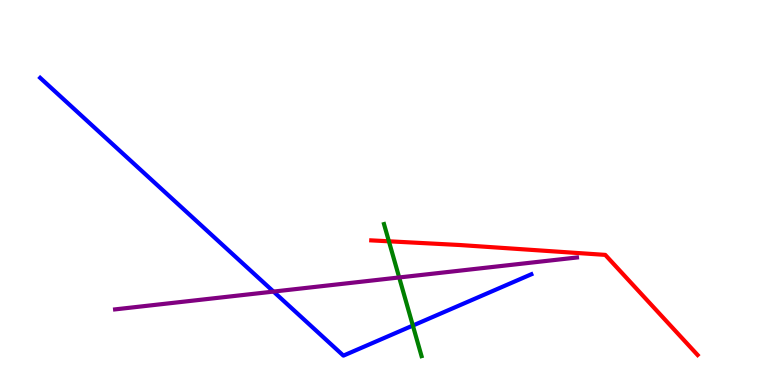[{'lines': ['blue', 'red'], 'intersections': []}, {'lines': ['green', 'red'], 'intersections': [{'x': 5.02, 'y': 3.73}]}, {'lines': ['purple', 'red'], 'intersections': []}, {'lines': ['blue', 'green'], 'intersections': [{'x': 5.33, 'y': 1.54}]}, {'lines': ['blue', 'purple'], 'intersections': [{'x': 3.53, 'y': 2.43}]}, {'lines': ['green', 'purple'], 'intersections': [{'x': 5.15, 'y': 2.79}]}]